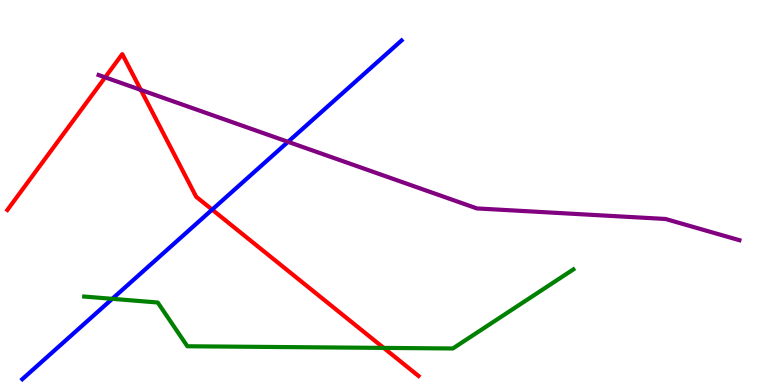[{'lines': ['blue', 'red'], 'intersections': [{'x': 2.74, 'y': 4.56}]}, {'lines': ['green', 'red'], 'intersections': [{'x': 4.95, 'y': 0.964}]}, {'lines': ['purple', 'red'], 'intersections': [{'x': 1.36, 'y': 7.99}, {'x': 1.82, 'y': 7.66}]}, {'lines': ['blue', 'green'], 'intersections': [{'x': 1.45, 'y': 2.24}]}, {'lines': ['blue', 'purple'], 'intersections': [{'x': 3.72, 'y': 6.32}]}, {'lines': ['green', 'purple'], 'intersections': []}]